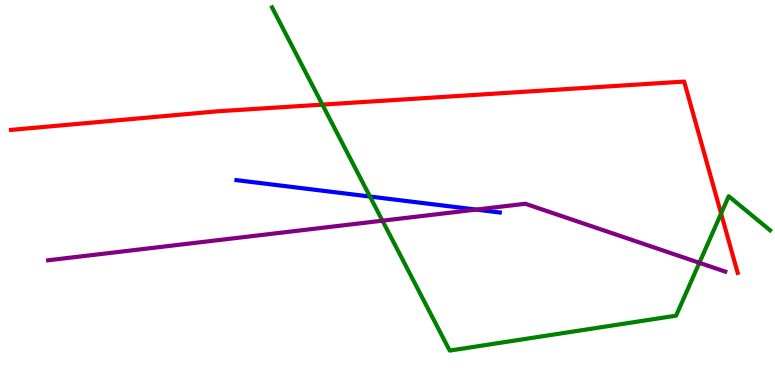[{'lines': ['blue', 'red'], 'intersections': []}, {'lines': ['green', 'red'], 'intersections': [{'x': 4.16, 'y': 7.28}, {'x': 9.3, 'y': 4.45}]}, {'lines': ['purple', 'red'], 'intersections': []}, {'lines': ['blue', 'green'], 'intersections': [{'x': 4.77, 'y': 4.9}]}, {'lines': ['blue', 'purple'], 'intersections': [{'x': 6.14, 'y': 4.56}]}, {'lines': ['green', 'purple'], 'intersections': [{'x': 4.93, 'y': 4.27}, {'x': 9.02, 'y': 3.17}]}]